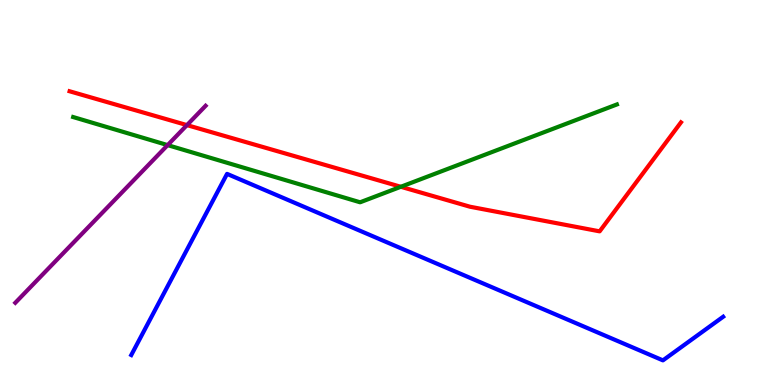[{'lines': ['blue', 'red'], 'intersections': []}, {'lines': ['green', 'red'], 'intersections': [{'x': 5.17, 'y': 5.15}]}, {'lines': ['purple', 'red'], 'intersections': [{'x': 2.41, 'y': 6.75}]}, {'lines': ['blue', 'green'], 'intersections': []}, {'lines': ['blue', 'purple'], 'intersections': []}, {'lines': ['green', 'purple'], 'intersections': [{'x': 2.16, 'y': 6.23}]}]